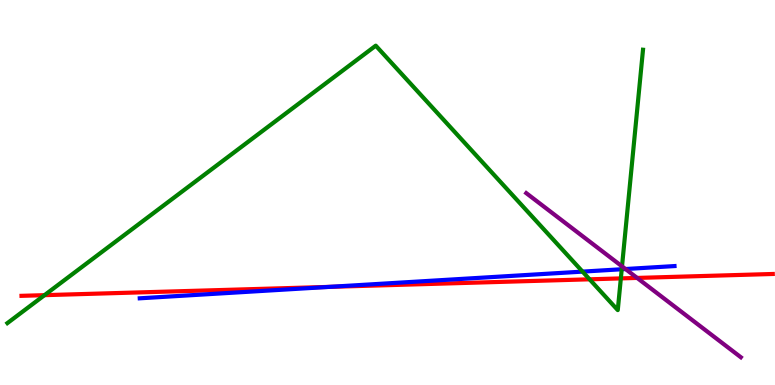[{'lines': ['blue', 'red'], 'intersections': [{'x': 4.25, 'y': 2.55}]}, {'lines': ['green', 'red'], 'intersections': [{'x': 0.574, 'y': 2.33}, {'x': 7.61, 'y': 2.75}, {'x': 8.01, 'y': 2.77}]}, {'lines': ['purple', 'red'], 'intersections': [{'x': 8.22, 'y': 2.78}]}, {'lines': ['blue', 'green'], 'intersections': [{'x': 7.52, 'y': 2.95}, {'x': 8.02, 'y': 3.01}]}, {'lines': ['blue', 'purple'], 'intersections': [{'x': 8.07, 'y': 3.01}]}, {'lines': ['green', 'purple'], 'intersections': [{'x': 8.03, 'y': 3.08}]}]